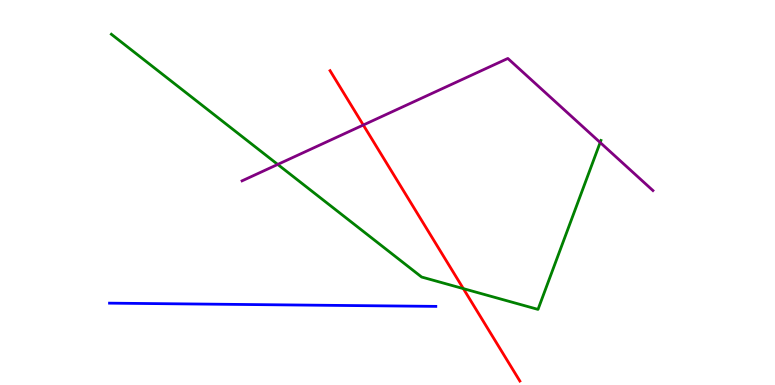[{'lines': ['blue', 'red'], 'intersections': []}, {'lines': ['green', 'red'], 'intersections': [{'x': 5.98, 'y': 2.5}]}, {'lines': ['purple', 'red'], 'intersections': [{'x': 4.69, 'y': 6.75}]}, {'lines': ['blue', 'green'], 'intersections': []}, {'lines': ['blue', 'purple'], 'intersections': []}, {'lines': ['green', 'purple'], 'intersections': [{'x': 3.58, 'y': 5.73}, {'x': 7.74, 'y': 6.3}]}]